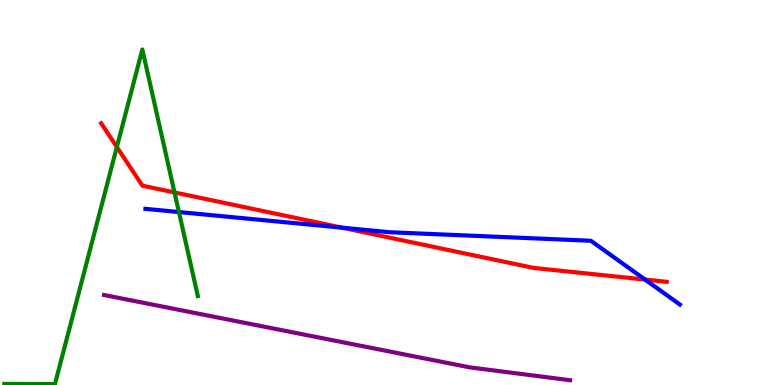[{'lines': ['blue', 'red'], 'intersections': [{'x': 4.41, 'y': 4.09}, {'x': 8.32, 'y': 2.74}]}, {'lines': ['green', 'red'], 'intersections': [{'x': 1.51, 'y': 6.18}, {'x': 2.25, 'y': 5.0}]}, {'lines': ['purple', 'red'], 'intersections': []}, {'lines': ['blue', 'green'], 'intersections': [{'x': 2.31, 'y': 4.49}]}, {'lines': ['blue', 'purple'], 'intersections': []}, {'lines': ['green', 'purple'], 'intersections': []}]